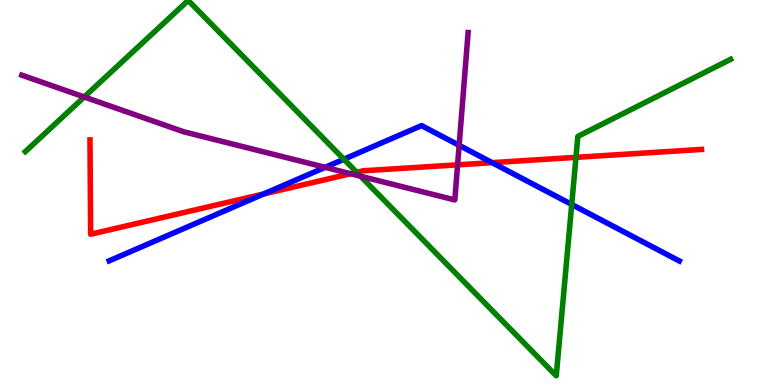[{'lines': ['blue', 'red'], 'intersections': [{'x': 3.4, 'y': 4.96}, {'x': 6.35, 'y': 5.78}]}, {'lines': ['green', 'red'], 'intersections': [{'x': 4.6, 'y': 5.52}, {'x': 7.43, 'y': 5.91}]}, {'lines': ['purple', 'red'], 'intersections': [{'x': 4.52, 'y': 5.49}, {'x': 5.9, 'y': 5.72}]}, {'lines': ['blue', 'green'], 'intersections': [{'x': 4.44, 'y': 5.86}, {'x': 7.38, 'y': 4.69}]}, {'lines': ['blue', 'purple'], 'intersections': [{'x': 4.2, 'y': 5.65}, {'x': 5.92, 'y': 6.22}]}, {'lines': ['green', 'purple'], 'intersections': [{'x': 1.09, 'y': 7.48}, {'x': 4.65, 'y': 5.42}]}]